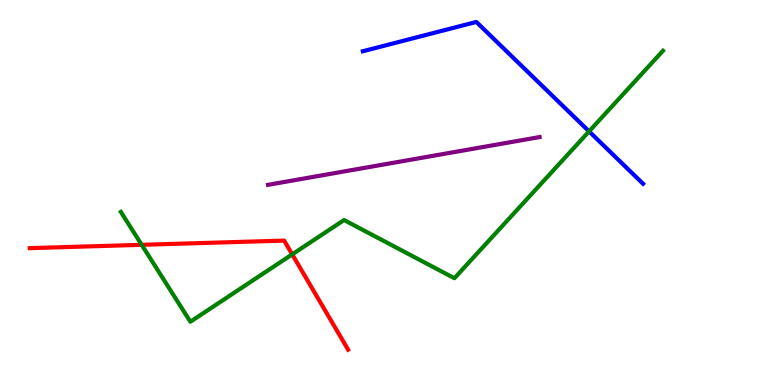[{'lines': ['blue', 'red'], 'intersections': []}, {'lines': ['green', 'red'], 'intersections': [{'x': 1.83, 'y': 3.64}, {'x': 3.77, 'y': 3.39}]}, {'lines': ['purple', 'red'], 'intersections': []}, {'lines': ['blue', 'green'], 'intersections': [{'x': 7.6, 'y': 6.59}]}, {'lines': ['blue', 'purple'], 'intersections': []}, {'lines': ['green', 'purple'], 'intersections': []}]